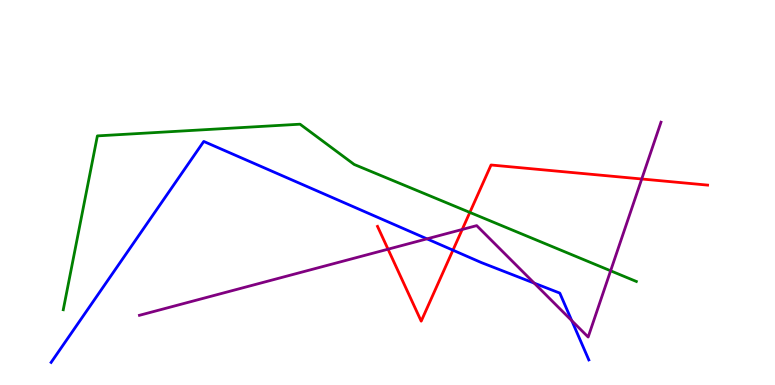[{'lines': ['blue', 'red'], 'intersections': [{'x': 5.84, 'y': 3.5}]}, {'lines': ['green', 'red'], 'intersections': [{'x': 6.06, 'y': 4.48}]}, {'lines': ['purple', 'red'], 'intersections': [{'x': 5.01, 'y': 3.53}, {'x': 5.96, 'y': 4.04}, {'x': 8.28, 'y': 5.35}]}, {'lines': ['blue', 'green'], 'intersections': []}, {'lines': ['blue', 'purple'], 'intersections': [{'x': 5.51, 'y': 3.8}, {'x': 6.89, 'y': 2.65}, {'x': 7.38, 'y': 1.67}]}, {'lines': ['green', 'purple'], 'intersections': [{'x': 7.88, 'y': 2.97}]}]